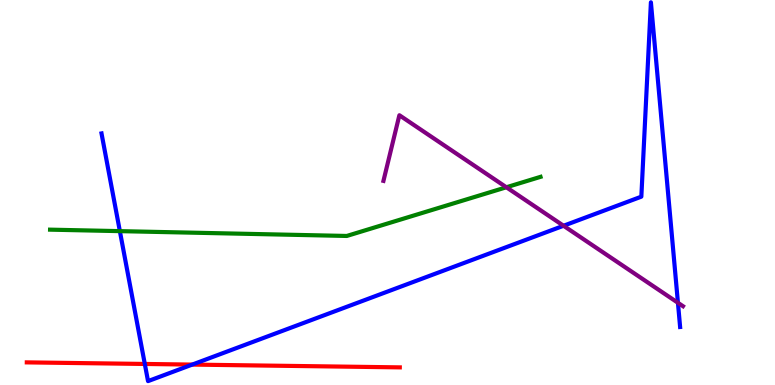[{'lines': ['blue', 'red'], 'intersections': [{'x': 1.87, 'y': 0.547}, {'x': 2.48, 'y': 0.53}]}, {'lines': ['green', 'red'], 'intersections': []}, {'lines': ['purple', 'red'], 'intersections': []}, {'lines': ['blue', 'green'], 'intersections': [{'x': 1.55, 'y': 4.0}]}, {'lines': ['blue', 'purple'], 'intersections': [{'x': 7.27, 'y': 4.14}, {'x': 8.75, 'y': 2.14}]}, {'lines': ['green', 'purple'], 'intersections': [{'x': 6.53, 'y': 5.14}]}]